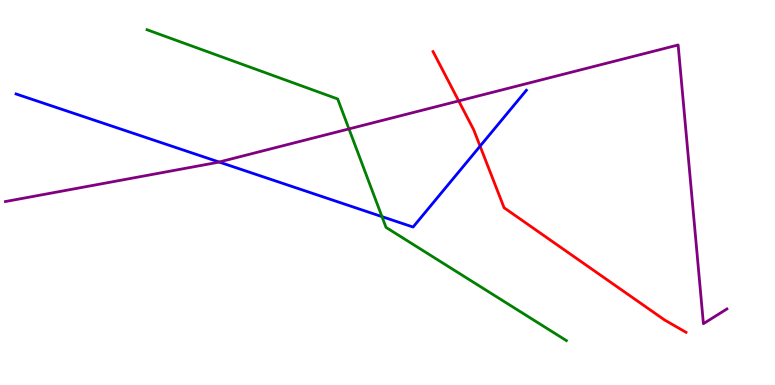[{'lines': ['blue', 'red'], 'intersections': [{'x': 6.19, 'y': 6.2}]}, {'lines': ['green', 'red'], 'intersections': []}, {'lines': ['purple', 'red'], 'intersections': [{'x': 5.92, 'y': 7.38}]}, {'lines': ['blue', 'green'], 'intersections': [{'x': 4.93, 'y': 4.37}]}, {'lines': ['blue', 'purple'], 'intersections': [{'x': 2.83, 'y': 5.79}]}, {'lines': ['green', 'purple'], 'intersections': [{'x': 4.5, 'y': 6.65}]}]